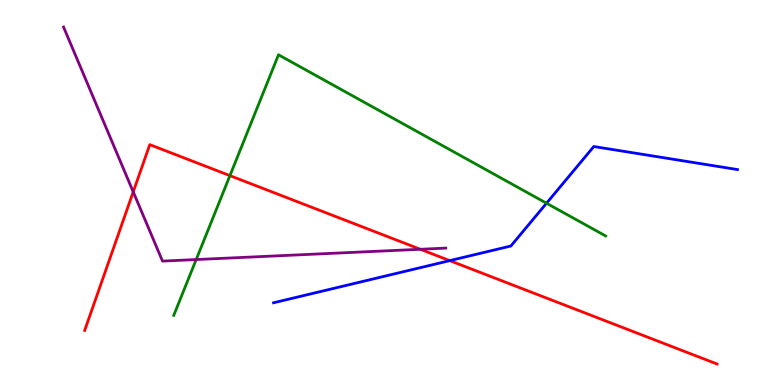[{'lines': ['blue', 'red'], 'intersections': [{'x': 5.8, 'y': 3.23}]}, {'lines': ['green', 'red'], 'intersections': [{'x': 2.97, 'y': 5.44}]}, {'lines': ['purple', 'red'], 'intersections': [{'x': 1.72, 'y': 5.02}, {'x': 5.42, 'y': 3.53}]}, {'lines': ['blue', 'green'], 'intersections': [{'x': 7.05, 'y': 4.72}]}, {'lines': ['blue', 'purple'], 'intersections': []}, {'lines': ['green', 'purple'], 'intersections': [{'x': 2.53, 'y': 3.26}]}]